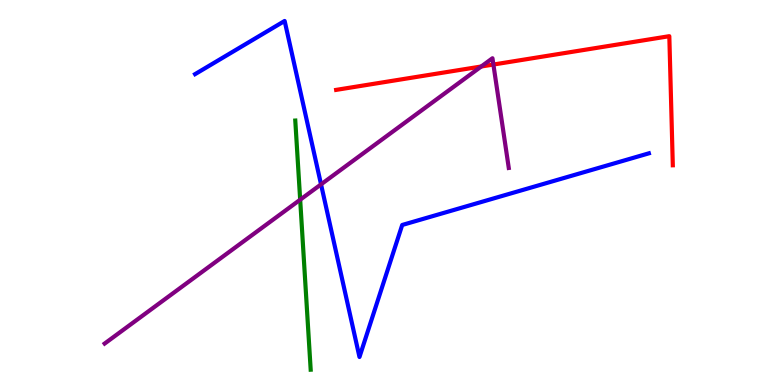[{'lines': ['blue', 'red'], 'intersections': []}, {'lines': ['green', 'red'], 'intersections': []}, {'lines': ['purple', 'red'], 'intersections': [{'x': 6.21, 'y': 8.27}, {'x': 6.37, 'y': 8.32}]}, {'lines': ['blue', 'green'], 'intersections': []}, {'lines': ['blue', 'purple'], 'intersections': [{'x': 4.14, 'y': 5.21}]}, {'lines': ['green', 'purple'], 'intersections': [{'x': 3.87, 'y': 4.81}]}]